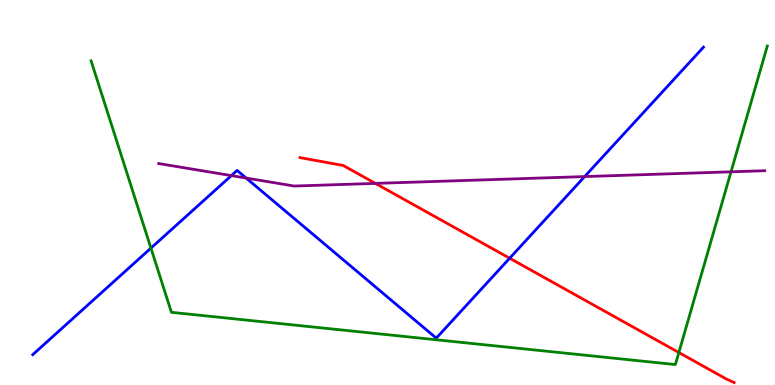[{'lines': ['blue', 'red'], 'intersections': [{'x': 6.58, 'y': 3.29}]}, {'lines': ['green', 'red'], 'intersections': [{'x': 8.76, 'y': 0.843}]}, {'lines': ['purple', 'red'], 'intersections': [{'x': 4.84, 'y': 5.24}]}, {'lines': ['blue', 'green'], 'intersections': [{'x': 1.95, 'y': 3.56}]}, {'lines': ['blue', 'purple'], 'intersections': [{'x': 2.99, 'y': 5.44}, {'x': 3.18, 'y': 5.37}, {'x': 7.54, 'y': 5.41}]}, {'lines': ['green', 'purple'], 'intersections': [{'x': 9.43, 'y': 5.54}]}]